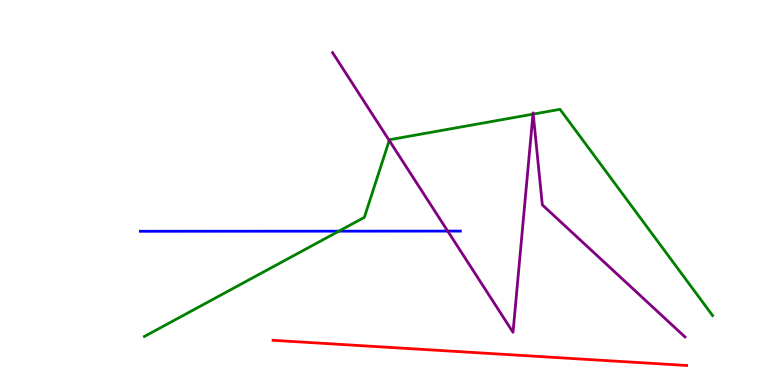[{'lines': ['blue', 'red'], 'intersections': []}, {'lines': ['green', 'red'], 'intersections': []}, {'lines': ['purple', 'red'], 'intersections': []}, {'lines': ['blue', 'green'], 'intersections': [{'x': 4.37, 'y': 4.0}]}, {'lines': ['blue', 'purple'], 'intersections': [{'x': 5.78, 'y': 4.0}]}, {'lines': ['green', 'purple'], 'intersections': [{'x': 5.02, 'y': 6.35}, {'x': 6.88, 'y': 7.04}, {'x': 6.88, 'y': 7.04}]}]